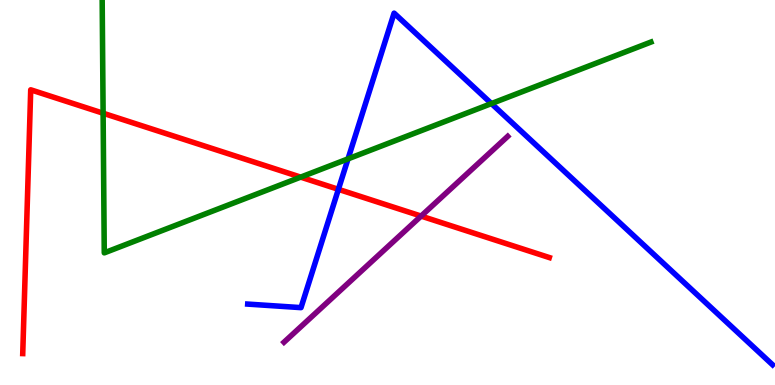[{'lines': ['blue', 'red'], 'intersections': [{'x': 4.37, 'y': 5.08}]}, {'lines': ['green', 'red'], 'intersections': [{'x': 1.33, 'y': 7.06}, {'x': 3.88, 'y': 5.4}]}, {'lines': ['purple', 'red'], 'intersections': [{'x': 5.43, 'y': 4.39}]}, {'lines': ['blue', 'green'], 'intersections': [{'x': 4.49, 'y': 5.87}, {'x': 6.34, 'y': 7.31}]}, {'lines': ['blue', 'purple'], 'intersections': []}, {'lines': ['green', 'purple'], 'intersections': []}]